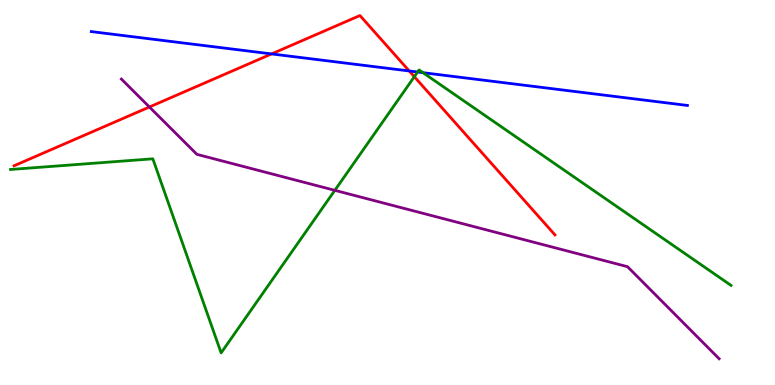[{'lines': ['blue', 'red'], 'intersections': [{'x': 3.5, 'y': 8.6}, {'x': 5.28, 'y': 8.16}]}, {'lines': ['green', 'red'], 'intersections': [{'x': 5.35, 'y': 8.01}]}, {'lines': ['purple', 'red'], 'intersections': [{'x': 1.93, 'y': 7.22}]}, {'lines': ['blue', 'green'], 'intersections': [{'x': 5.39, 'y': 8.13}, {'x': 5.46, 'y': 8.11}]}, {'lines': ['blue', 'purple'], 'intersections': []}, {'lines': ['green', 'purple'], 'intersections': [{'x': 4.32, 'y': 5.06}]}]